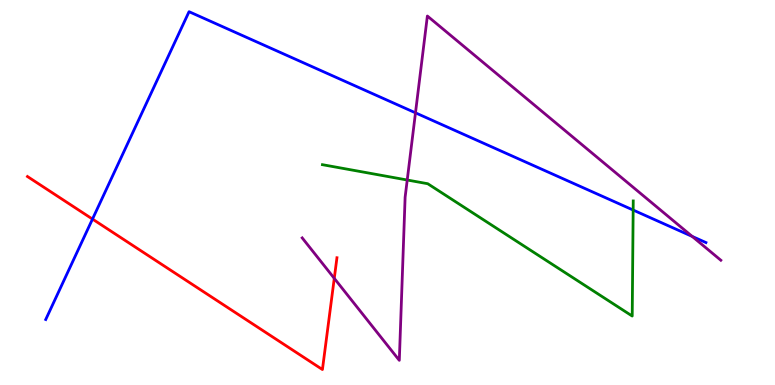[{'lines': ['blue', 'red'], 'intersections': [{'x': 1.19, 'y': 4.31}]}, {'lines': ['green', 'red'], 'intersections': []}, {'lines': ['purple', 'red'], 'intersections': [{'x': 4.31, 'y': 2.77}]}, {'lines': ['blue', 'green'], 'intersections': [{'x': 8.17, 'y': 4.54}]}, {'lines': ['blue', 'purple'], 'intersections': [{'x': 5.36, 'y': 7.07}, {'x': 8.93, 'y': 3.86}]}, {'lines': ['green', 'purple'], 'intersections': [{'x': 5.25, 'y': 5.32}]}]